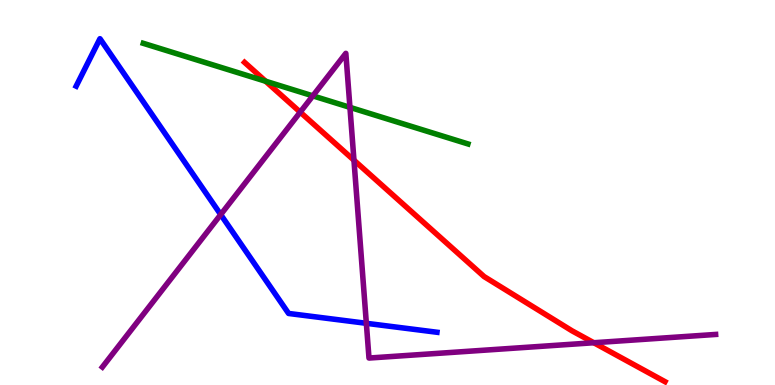[{'lines': ['blue', 'red'], 'intersections': []}, {'lines': ['green', 'red'], 'intersections': [{'x': 3.43, 'y': 7.89}]}, {'lines': ['purple', 'red'], 'intersections': [{'x': 3.87, 'y': 7.09}, {'x': 4.57, 'y': 5.84}, {'x': 7.66, 'y': 1.1}]}, {'lines': ['blue', 'green'], 'intersections': []}, {'lines': ['blue', 'purple'], 'intersections': [{'x': 2.85, 'y': 4.43}, {'x': 4.73, 'y': 1.6}]}, {'lines': ['green', 'purple'], 'intersections': [{'x': 4.04, 'y': 7.51}, {'x': 4.52, 'y': 7.21}]}]